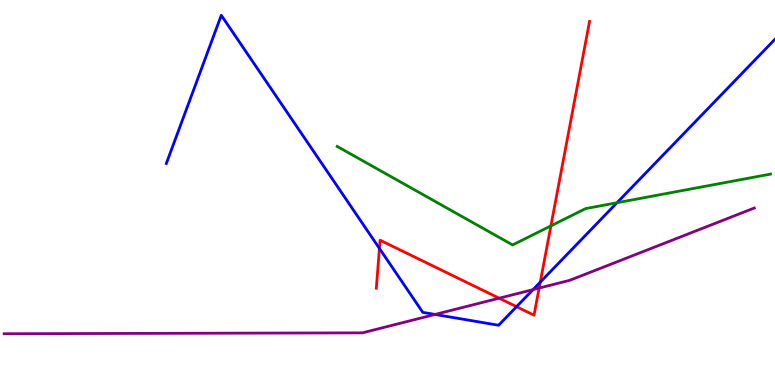[{'lines': ['blue', 'red'], 'intersections': [{'x': 4.9, 'y': 3.55}, {'x': 6.66, 'y': 2.03}, {'x': 6.97, 'y': 2.67}]}, {'lines': ['green', 'red'], 'intersections': [{'x': 7.11, 'y': 4.13}]}, {'lines': ['purple', 'red'], 'intersections': [{'x': 6.44, 'y': 2.25}, {'x': 6.96, 'y': 2.52}]}, {'lines': ['blue', 'green'], 'intersections': [{'x': 7.96, 'y': 4.73}]}, {'lines': ['blue', 'purple'], 'intersections': [{'x': 5.61, 'y': 1.83}, {'x': 6.88, 'y': 2.48}]}, {'lines': ['green', 'purple'], 'intersections': []}]